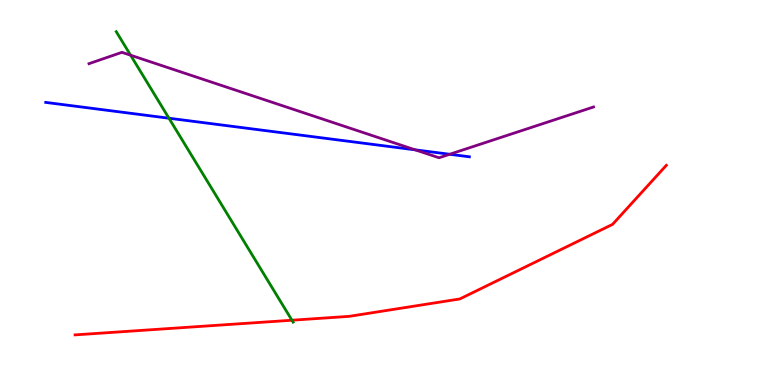[{'lines': ['blue', 'red'], 'intersections': []}, {'lines': ['green', 'red'], 'intersections': [{'x': 3.77, 'y': 1.68}]}, {'lines': ['purple', 'red'], 'intersections': []}, {'lines': ['blue', 'green'], 'intersections': [{'x': 2.18, 'y': 6.93}]}, {'lines': ['blue', 'purple'], 'intersections': [{'x': 5.36, 'y': 6.11}, {'x': 5.8, 'y': 5.99}]}, {'lines': ['green', 'purple'], 'intersections': [{'x': 1.69, 'y': 8.57}]}]